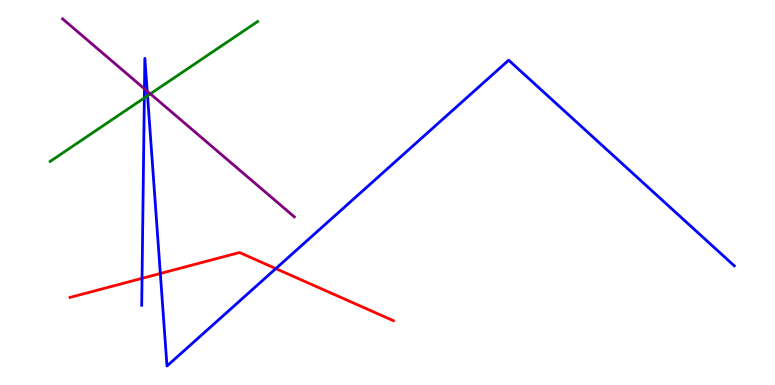[{'lines': ['blue', 'red'], 'intersections': [{'x': 1.83, 'y': 2.77}, {'x': 2.07, 'y': 2.9}, {'x': 3.56, 'y': 3.02}]}, {'lines': ['green', 'red'], 'intersections': []}, {'lines': ['purple', 'red'], 'intersections': []}, {'lines': ['blue', 'green'], 'intersections': [{'x': 1.86, 'y': 7.46}, {'x': 1.9, 'y': 7.51}]}, {'lines': ['blue', 'purple'], 'intersections': [{'x': 1.86, 'y': 7.69}, {'x': 1.9, 'y': 7.63}]}, {'lines': ['green', 'purple'], 'intersections': [{'x': 1.94, 'y': 7.56}]}]